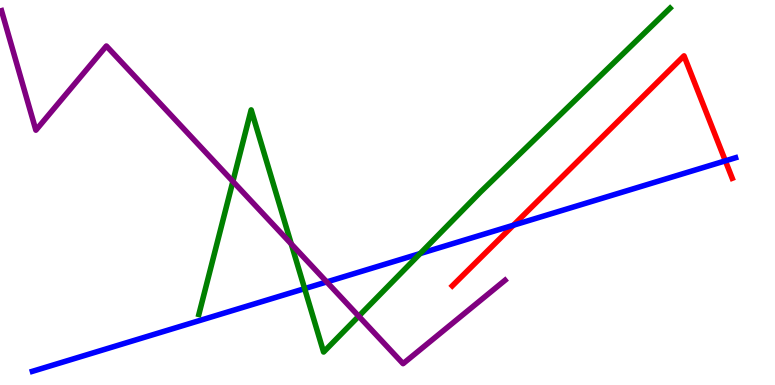[{'lines': ['blue', 'red'], 'intersections': [{'x': 6.62, 'y': 4.15}, {'x': 9.36, 'y': 5.82}]}, {'lines': ['green', 'red'], 'intersections': []}, {'lines': ['purple', 'red'], 'intersections': []}, {'lines': ['blue', 'green'], 'intersections': [{'x': 3.93, 'y': 2.5}, {'x': 5.42, 'y': 3.41}]}, {'lines': ['blue', 'purple'], 'intersections': [{'x': 4.22, 'y': 2.68}]}, {'lines': ['green', 'purple'], 'intersections': [{'x': 3.0, 'y': 5.29}, {'x': 3.76, 'y': 3.66}, {'x': 4.63, 'y': 1.79}]}]